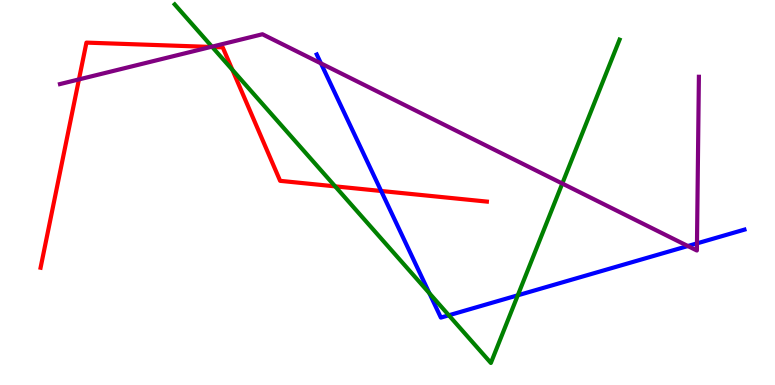[{'lines': ['blue', 'red'], 'intersections': [{'x': 4.92, 'y': 5.04}]}, {'lines': ['green', 'red'], 'intersections': [{'x': 2.74, 'y': 8.78}, {'x': 3.0, 'y': 8.19}, {'x': 4.32, 'y': 5.16}]}, {'lines': ['purple', 'red'], 'intersections': [{'x': 1.02, 'y': 7.94}, {'x': 2.72, 'y': 8.78}]}, {'lines': ['blue', 'green'], 'intersections': [{'x': 5.54, 'y': 2.38}, {'x': 5.79, 'y': 1.81}, {'x': 6.68, 'y': 2.33}]}, {'lines': ['blue', 'purple'], 'intersections': [{'x': 4.14, 'y': 8.35}, {'x': 8.88, 'y': 3.61}, {'x': 8.99, 'y': 3.68}]}, {'lines': ['green', 'purple'], 'intersections': [{'x': 2.73, 'y': 8.79}, {'x': 7.26, 'y': 5.23}]}]